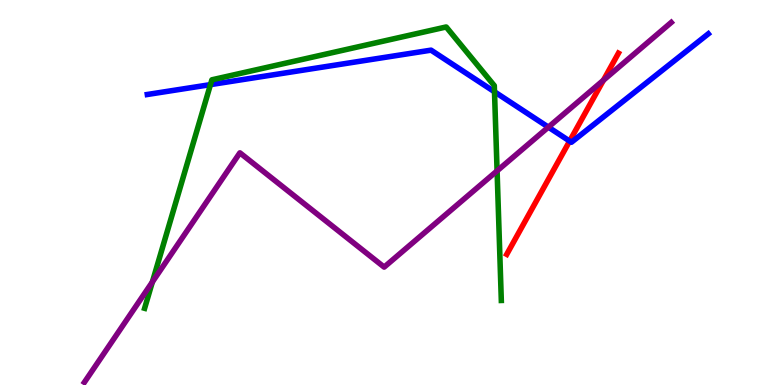[{'lines': ['blue', 'red'], 'intersections': [{'x': 7.35, 'y': 6.34}]}, {'lines': ['green', 'red'], 'intersections': []}, {'lines': ['purple', 'red'], 'intersections': [{'x': 7.79, 'y': 7.92}]}, {'lines': ['blue', 'green'], 'intersections': [{'x': 2.72, 'y': 7.8}, {'x': 6.38, 'y': 7.62}]}, {'lines': ['blue', 'purple'], 'intersections': [{'x': 7.08, 'y': 6.7}]}, {'lines': ['green', 'purple'], 'intersections': [{'x': 1.97, 'y': 2.68}, {'x': 6.41, 'y': 5.56}]}]